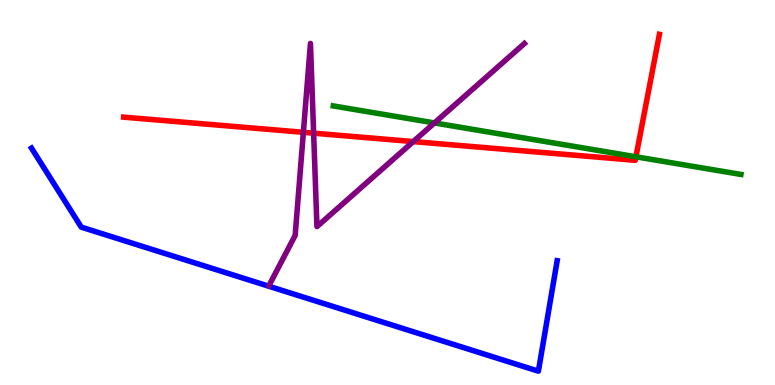[{'lines': ['blue', 'red'], 'intersections': []}, {'lines': ['green', 'red'], 'intersections': [{'x': 8.21, 'y': 5.93}]}, {'lines': ['purple', 'red'], 'intersections': [{'x': 3.91, 'y': 6.56}, {'x': 4.05, 'y': 6.54}, {'x': 5.33, 'y': 6.32}]}, {'lines': ['blue', 'green'], 'intersections': []}, {'lines': ['blue', 'purple'], 'intersections': []}, {'lines': ['green', 'purple'], 'intersections': [{'x': 5.61, 'y': 6.81}]}]